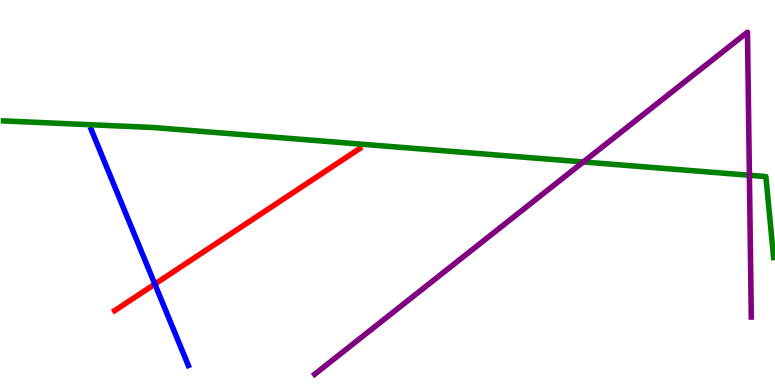[{'lines': ['blue', 'red'], 'intersections': [{'x': 2.0, 'y': 2.62}]}, {'lines': ['green', 'red'], 'intersections': []}, {'lines': ['purple', 'red'], 'intersections': []}, {'lines': ['blue', 'green'], 'intersections': []}, {'lines': ['blue', 'purple'], 'intersections': []}, {'lines': ['green', 'purple'], 'intersections': [{'x': 7.53, 'y': 5.79}, {'x': 9.67, 'y': 5.45}]}]